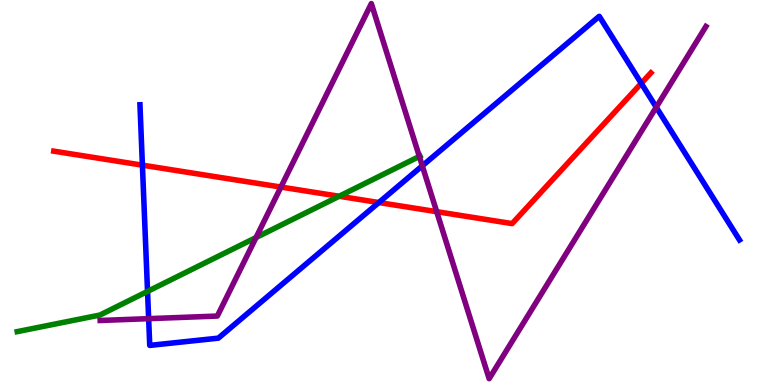[{'lines': ['blue', 'red'], 'intersections': [{'x': 1.84, 'y': 5.71}, {'x': 4.89, 'y': 4.74}, {'x': 8.27, 'y': 7.84}]}, {'lines': ['green', 'red'], 'intersections': [{'x': 4.38, 'y': 4.9}]}, {'lines': ['purple', 'red'], 'intersections': [{'x': 3.62, 'y': 5.14}, {'x': 5.63, 'y': 4.5}]}, {'lines': ['blue', 'green'], 'intersections': [{'x': 1.9, 'y': 2.43}]}, {'lines': ['blue', 'purple'], 'intersections': [{'x': 1.92, 'y': 1.72}, {'x': 5.45, 'y': 5.69}, {'x': 8.47, 'y': 7.22}]}, {'lines': ['green', 'purple'], 'intersections': [{'x': 3.3, 'y': 3.83}, {'x': 5.41, 'y': 5.94}]}]